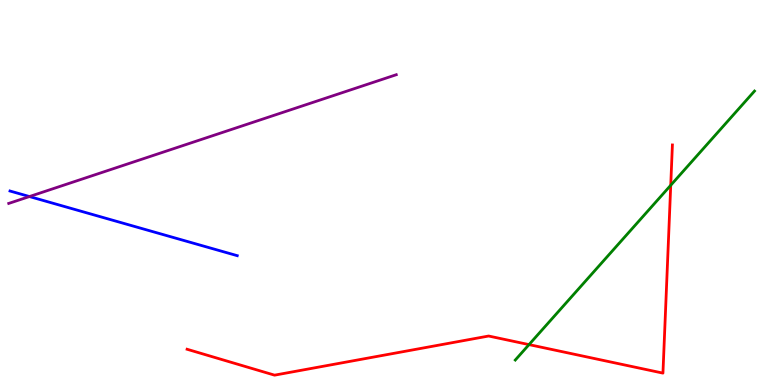[{'lines': ['blue', 'red'], 'intersections': []}, {'lines': ['green', 'red'], 'intersections': [{'x': 6.83, 'y': 1.05}, {'x': 8.65, 'y': 5.19}]}, {'lines': ['purple', 'red'], 'intersections': []}, {'lines': ['blue', 'green'], 'intersections': []}, {'lines': ['blue', 'purple'], 'intersections': [{'x': 0.38, 'y': 4.89}]}, {'lines': ['green', 'purple'], 'intersections': []}]